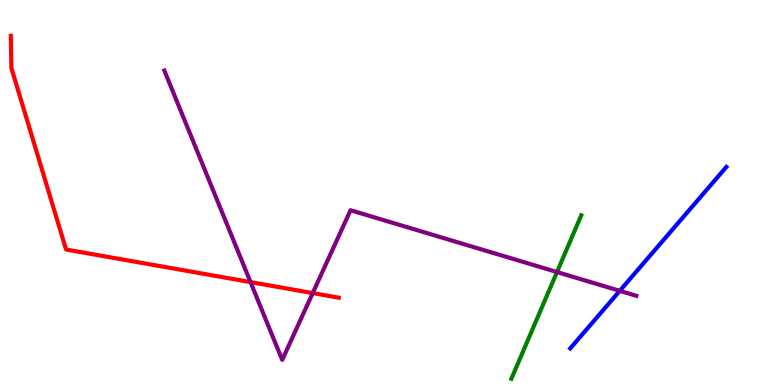[{'lines': ['blue', 'red'], 'intersections': []}, {'lines': ['green', 'red'], 'intersections': []}, {'lines': ['purple', 'red'], 'intersections': [{'x': 3.23, 'y': 2.67}, {'x': 4.04, 'y': 2.39}]}, {'lines': ['blue', 'green'], 'intersections': []}, {'lines': ['blue', 'purple'], 'intersections': [{'x': 8.0, 'y': 2.45}]}, {'lines': ['green', 'purple'], 'intersections': [{'x': 7.19, 'y': 2.93}]}]